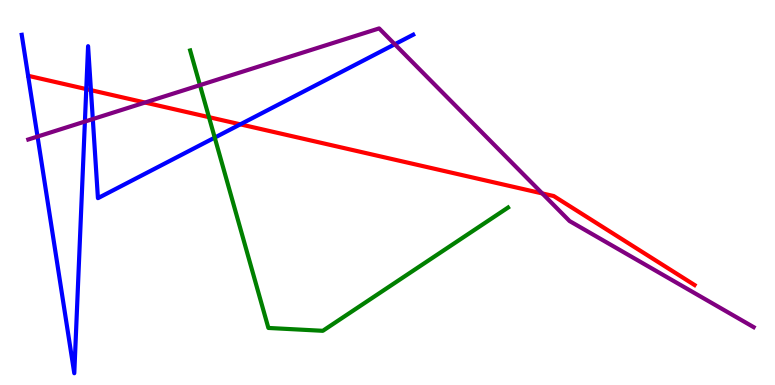[{'lines': ['blue', 'red'], 'intersections': [{'x': 1.11, 'y': 7.69}, {'x': 1.17, 'y': 7.66}, {'x': 3.1, 'y': 6.77}]}, {'lines': ['green', 'red'], 'intersections': [{'x': 2.7, 'y': 6.96}]}, {'lines': ['purple', 'red'], 'intersections': [{'x': 1.87, 'y': 7.34}, {'x': 7.0, 'y': 4.98}]}, {'lines': ['blue', 'green'], 'intersections': [{'x': 2.77, 'y': 6.43}]}, {'lines': ['blue', 'purple'], 'intersections': [{'x': 0.484, 'y': 6.45}, {'x': 1.1, 'y': 6.84}, {'x': 1.2, 'y': 6.91}, {'x': 5.09, 'y': 8.85}]}, {'lines': ['green', 'purple'], 'intersections': [{'x': 2.58, 'y': 7.79}]}]